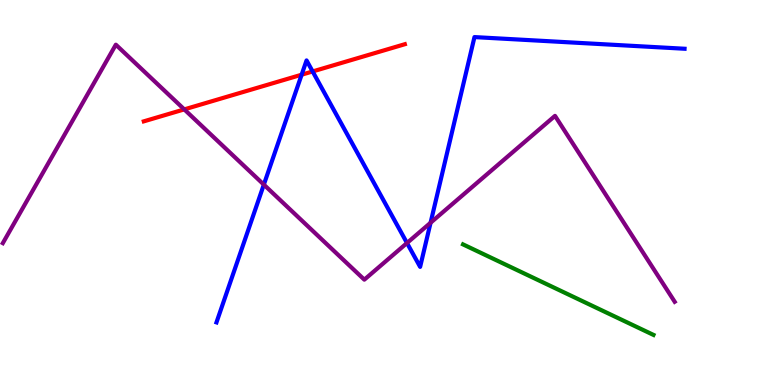[{'lines': ['blue', 'red'], 'intersections': [{'x': 3.89, 'y': 8.06}, {'x': 4.03, 'y': 8.14}]}, {'lines': ['green', 'red'], 'intersections': []}, {'lines': ['purple', 'red'], 'intersections': [{'x': 2.38, 'y': 7.16}]}, {'lines': ['blue', 'green'], 'intersections': []}, {'lines': ['blue', 'purple'], 'intersections': [{'x': 3.4, 'y': 5.2}, {'x': 5.25, 'y': 3.69}, {'x': 5.56, 'y': 4.21}]}, {'lines': ['green', 'purple'], 'intersections': []}]